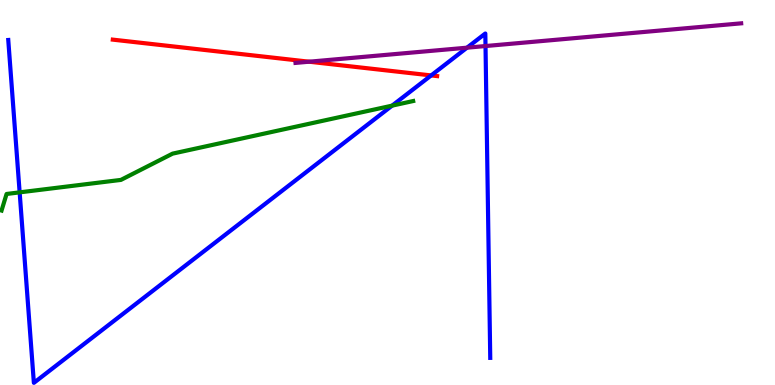[{'lines': ['blue', 'red'], 'intersections': [{'x': 5.56, 'y': 8.04}]}, {'lines': ['green', 'red'], 'intersections': []}, {'lines': ['purple', 'red'], 'intersections': [{'x': 3.99, 'y': 8.4}]}, {'lines': ['blue', 'green'], 'intersections': [{'x': 0.253, 'y': 5.0}, {'x': 5.06, 'y': 7.26}]}, {'lines': ['blue', 'purple'], 'intersections': [{'x': 6.03, 'y': 8.76}, {'x': 6.26, 'y': 8.8}]}, {'lines': ['green', 'purple'], 'intersections': []}]